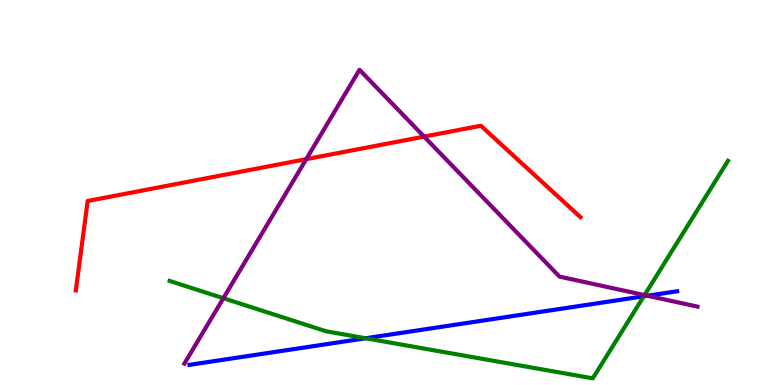[{'lines': ['blue', 'red'], 'intersections': []}, {'lines': ['green', 'red'], 'intersections': []}, {'lines': ['purple', 'red'], 'intersections': [{'x': 3.95, 'y': 5.87}, {'x': 5.47, 'y': 6.45}]}, {'lines': ['blue', 'green'], 'intersections': [{'x': 4.72, 'y': 1.21}, {'x': 8.31, 'y': 2.3}]}, {'lines': ['blue', 'purple'], 'intersections': [{'x': 8.35, 'y': 2.32}]}, {'lines': ['green', 'purple'], 'intersections': [{'x': 2.88, 'y': 2.25}, {'x': 8.32, 'y': 2.34}]}]